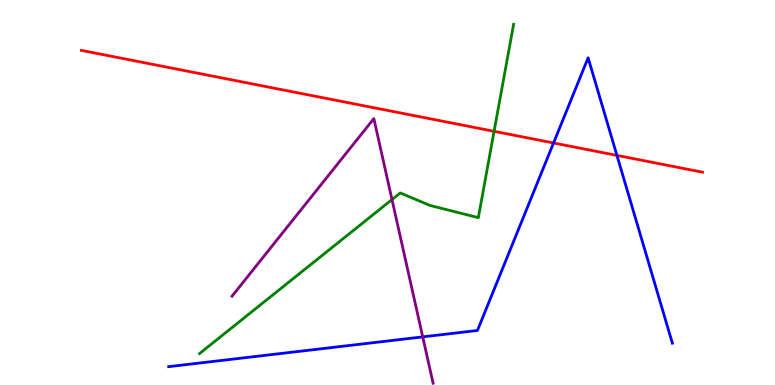[{'lines': ['blue', 'red'], 'intersections': [{'x': 7.14, 'y': 6.29}, {'x': 7.96, 'y': 5.96}]}, {'lines': ['green', 'red'], 'intersections': [{'x': 6.38, 'y': 6.59}]}, {'lines': ['purple', 'red'], 'intersections': []}, {'lines': ['blue', 'green'], 'intersections': []}, {'lines': ['blue', 'purple'], 'intersections': [{'x': 5.45, 'y': 1.25}]}, {'lines': ['green', 'purple'], 'intersections': [{'x': 5.06, 'y': 4.82}]}]